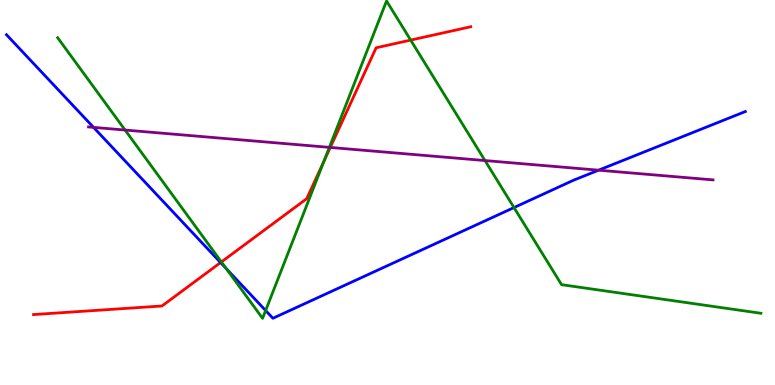[{'lines': ['blue', 'red'], 'intersections': [{'x': 2.85, 'y': 3.18}]}, {'lines': ['green', 'red'], 'intersections': [{'x': 2.86, 'y': 3.2}, {'x': 4.18, 'y': 5.82}, {'x': 5.3, 'y': 8.96}]}, {'lines': ['purple', 'red'], 'intersections': [{'x': 4.26, 'y': 6.17}]}, {'lines': ['blue', 'green'], 'intersections': [{'x': 2.92, 'y': 3.02}, {'x': 3.43, 'y': 1.93}, {'x': 6.63, 'y': 4.61}]}, {'lines': ['blue', 'purple'], 'intersections': [{'x': 1.21, 'y': 6.69}, {'x': 7.72, 'y': 5.58}]}, {'lines': ['green', 'purple'], 'intersections': [{'x': 1.61, 'y': 6.62}, {'x': 4.25, 'y': 6.17}, {'x': 6.26, 'y': 5.83}]}]